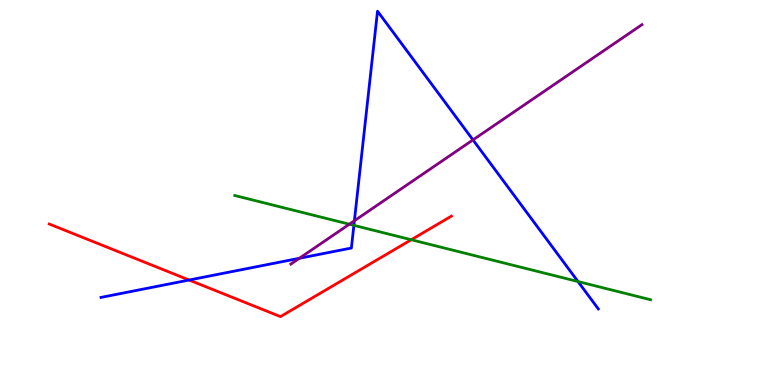[{'lines': ['blue', 'red'], 'intersections': [{'x': 2.44, 'y': 2.73}]}, {'lines': ['green', 'red'], 'intersections': [{'x': 5.31, 'y': 3.77}]}, {'lines': ['purple', 'red'], 'intersections': []}, {'lines': ['blue', 'green'], 'intersections': [{'x': 4.57, 'y': 4.15}, {'x': 7.46, 'y': 2.69}]}, {'lines': ['blue', 'purple'], 'intersections': [{'x': 3.86, 'y': 3.29}, {'x': 4.57, 'y': 4.27}, {'x': 6.1, 'y': 6.37}]}, {'lines': ['green', 'purple'], 'intersections': [{'x': 4.51, 'y': 4.18}]}]